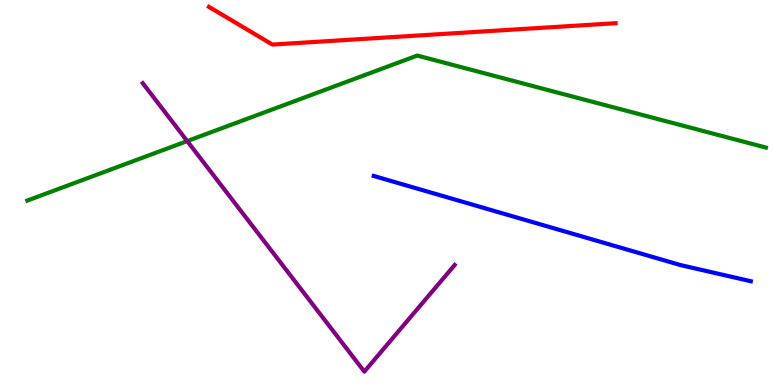[{'lines': ['blue', 'red'], 'intersections': []}, {'lines': ['green', 'red'], 'intersections': []}, {'lines': ['purple', 'red'], 'intersections': []}, {'lines': ['blue', 'green'], 'intersections': []}, {'lines': ['blue', 'purple'], 'intersections': []}, {'lines': ['green', 'purple'], 'intersections': [{'x': 2.42, 'y': 6.34}]}]